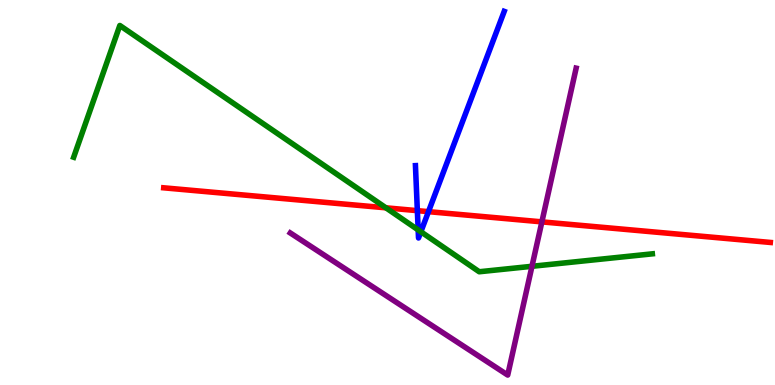[{'lines': ['blue', 'red'], 'intersections': [{'x': 5.39, 'y': 4.53}, {'x': 5.53, 'y': 4.5}]}, {'lines': ['green', 'red'], 'intersections': [{'x': 4.98, 'y': 4.6}]}, {'lines': ['purple', 'red'], 'intersections': [{'x': 6.99, 'y': 4.24}]}, {'lines': ['blue', 'green'], 'intersections': [{'x': 5.4, 'y': 4.03}, {'x': 5.43, 'y': 3.98}]}, {'lines': ['blue', 'purple'], 'intersections': []}, {'lines': ['green', 'purple'], 'intersections': [{'x': 6.86, 'y': 3.08}]}]